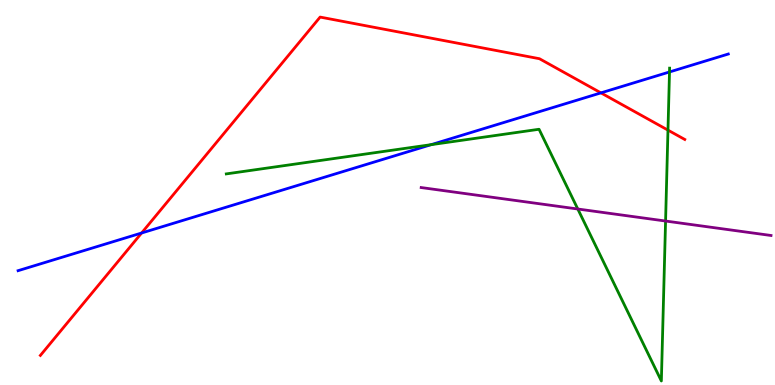[{'lines': ['blue', 'red'], 'intersections': [{'x': 1.83, 'y': 3.95}, {'x': 7.75, 'y': 7.59}]}, {'lines': ['green', 'red'], 'intersections': [{'x': 8.62, 'y': 6.62}]}, {'lines': ['purple', 'red'], 'intersections': []}, {'lines': ['blue', 'green'], 'intersections': [{'x': 5.56, 'y': 6.24}, {'x': 8.64, 'y': 8.13}]}, {'lines': ['blue', 'purple'], 'intersections': []}, {'lines': ['green', 'purple'], 'intersections': [{'x': 7.46, 'y': 4.57}, {'x': 8.59, 'y': 4.26}]}]